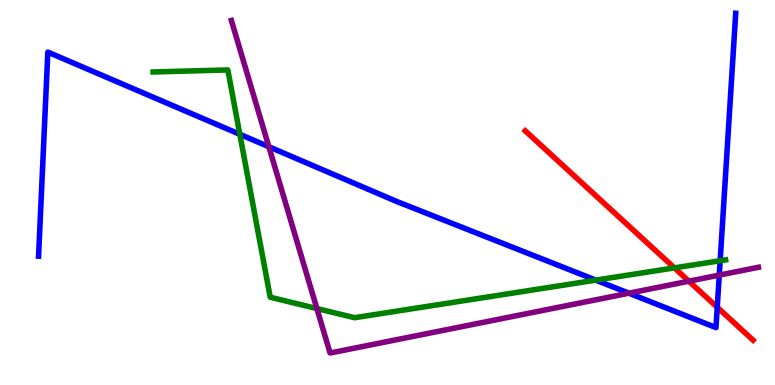[{'lines': ['blue', 'red'], 'intersections': [{'x': 9.25, 'y': 2.02}]}, {'lines': ['green', 'red'], 'intersections': [{'x': 8.7, 'y': 3.04}]}, {'lines': ['purple', 'red'], 'intersections': [{'x': 8.89, 'y': 2.7}]}, {'lines': ['blue', 'green'], 'intersections': [{'x': 3.09, 'y': 6.51}, {'x': 7.69, 'y': 2.72}, {'x': 9.29, 'y': 3.23}]}, {'lines': ['blue', 'purple'], 'intersections': [{'x': 3.47, 'y': 6.19}, {'x': 8.11, 'y': 2.38}, {'x': 9.28, 'y': 2.85}]}, {'lines': ['green', 'purple'], 'intersections': [{'x': 4.09, 'y': 1.99}]}]